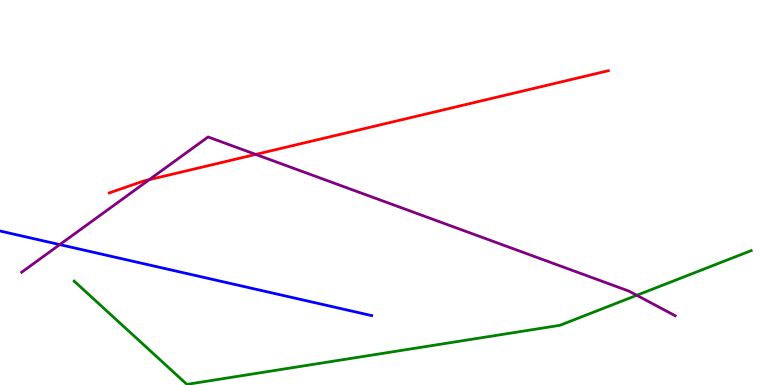[{'lines': ['blue', 'red'], 'intersections': []}, {'lines': ['green', 'red'], 'intersections': []}, {'lines': ['purple', 'red'], 'intersections': [{'x': 1.93, 'y': 5.33}, {'x': 3.3, 'y': 5.99}]}, {'lines': ['blue', 'green'], 'intersections': []}, {'lines': ['blue', 'purple'], 'intersections': [{'x': 0.771, 'y': 3.65}]}, {'lines': ['green', 'purple'], 'intersections': [{'x': 8.22, 'y': 2.33}]}]